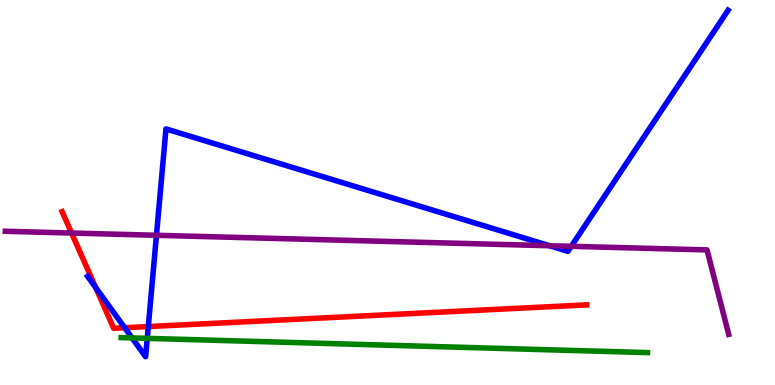[{'lines': ['blue', 'red'], 'intersections': [{'x': 1.23, 'y': 2.53}, {'x': 1.61, 'y': 1.49}, {'x': 1.91, 'y': 1.52}]}, {'lines': ['green', 'red'], 'intersections': []}, {'lines': ['purple', 'red'], 'intersections': [{'x': 0.924, 'y': 3.95}]}, {'lines': ['blue', 'green'], 'intersections': [{'x': 1.7, 'y': 1.22}, {'x': 1.9, 'y': 1.21}]}, {'lines': ['blue', 'purple'], 'intersections': [{'x': 2.02, 'y': 3.89}, {'x': 7.09, 'y': 3.62}, {'x': 7.37, 'y': 3.6}]}, {'lines': ['green', 'purple'], 'intersections': []}]